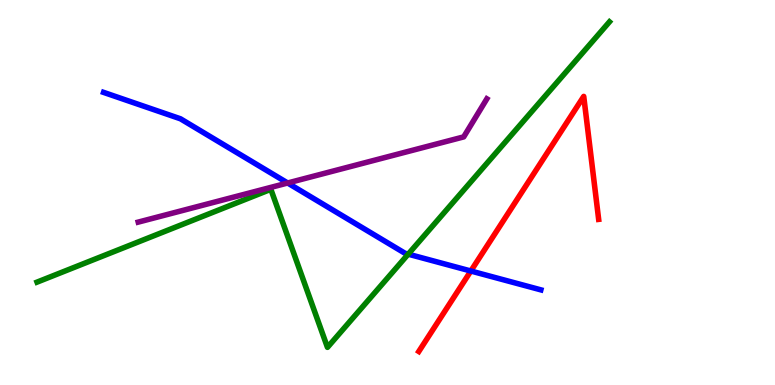[{'lines': ['blue', 'red'], 'intersections': [{'x': 6.08, 'y': 2.96}]}, {'lines': ['green', 'red'], 'intersections': []}, {'lines': ['purple', 'red'], 'intersections': []}, {'lines': ['blue', 'green'], 'intersections': [{'x': 5.27, 'y': 3.4}]}, {'lines': ['blue', 'purple'], 'intersections': [{'x': 3.71, 'y': 5.25}]}, {'lines': ['green', 'purple'], 'intersections': []}]